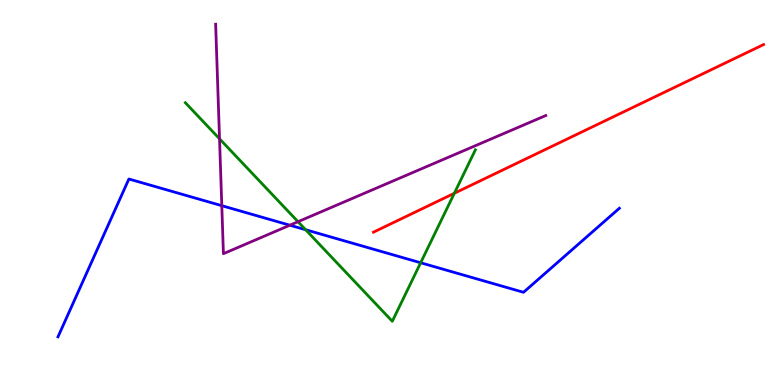[{'lines': ['blue', 'red'], 'intersections': []}, {'lines': ['green', 'red'], 'intersections': [{'x': 5.86, 'y': 4.98}]}, {'lines': ['purple', 'red'], 'intersections': []}, {'lines': ['blue', 'green'], 'intersections': [{'x': 3.94, 'y': 4.03}, {'x': 5.43, 'y': 3.17}]}, {'lines': ['blue', 'purple'], 'intersections': [{'x': 2.86, 'y': 4.66}, {'x': 3.74, 'y': 4.15}]}, {'lines': ['green', 'purple'], 'intersections': [{'x': 2.83, 'y': 6.39}, {'x': 3.85, 'y': 4.24}]}]